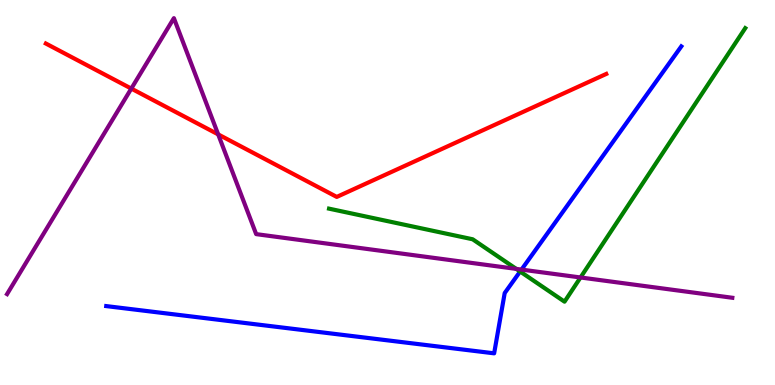[{'lines': ['blue', 'red'], 'intersections': []}, {'lines': ['green', 'red'], 'intersections': []}, {'lines': ['purple', 'red'], 'intersections': [{'x': 1.69, 'y': 7.7}, {'x': 2.82, 'y': 6.51}]}, {'lines': ['blue', 'green'], 'intersections': [{'x': 6.71, 'y': 2.95}]}, {'lines': ['blue', 'purple'], 'intersections': [{'x': 6.73, 'y': 3.0}]}, {'lines': ['green', 'purple'], 'intersections': [{'x': 6.66, 'y': 3.02}, {'x': 7.49, 'y': 2.79}]}]